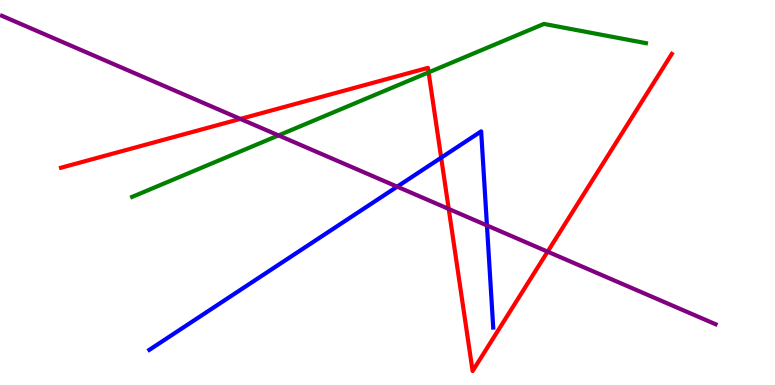[{'lines': ['blue', 'red'], 'intersections': [{'x': 5.69, 'y': 5.9}]}, {'lines': ['green', 'red'], 'intersections': [{'x': 5.53, 'y': 8.12}]}, {'lines': ['purple', 'red'], 'intersections': [{'x': 3.1, 'y': 6.91}, {'x': 5.79, 'y': 4.57}, {'x': 7.07, 'y': 3.46}]}, {'lines': ['blue', 'green'], 'intersections': []}, {'lines': ['blue', 'purple'], 'intersections': [{'x': 5.12, 'y': 5.15}, {'x': 6.28, 'y': 4.14}]}, {'lines': ['green', 'purple'], 'intersections': [{'x': 3.59, 'y': 6.48}]}]